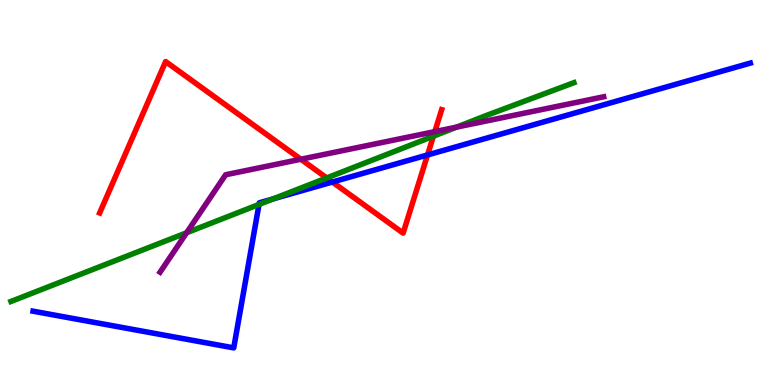[{'lines': ['blue', 'red'], 'intersections': [{'x': 4.29, 'y': 5.27}, {'x': 5.52, 'y': 5.98}]}, {'lines': ['green', 'red'], 'intersections': [{'x': 4.22, 'y': 5.38}, {'x': 5.59, 'y': 6.46}]}, {'lines': ['purple', 'red'], 'intersections': [{'x': 3.88, 'y': 5.86}, {'x': 5.61, 'y': 6.58}]}, {'lines': ['blue', 'green'], 'intersections': [{'x': 3.34, 'y': 4.69}, {'x': 3.53, 'y': 4.84}]}, {'lines': ['blue', 'purple'], 'intersections': []}, {'lines': ['green', 'purple'], 'intersections': [{'x': 2.41, 'y': 3.95}, {'x': 5.89, 'y': 6.7}]}]